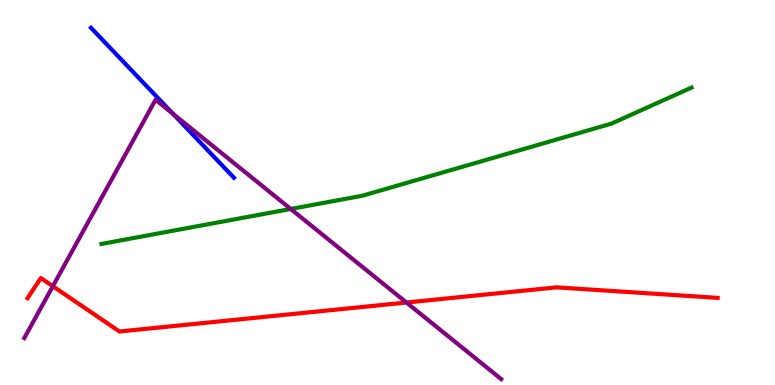[{'lines': ['blue', 'red'], 'intersections': []}, {'lines': ['green', 'red'], 'intersections': []}, {'lines': ['purple', 'red'], 'intersections': [{'x': 0.682, 'y': 2.57}, {'x': 5.24, 'y': 2.14}]}, {'lines': ['blue', 'green'], 'intersections': []}, {'lines': ['blue', 'purple'], 'intersections': [{'x': 2.23, 'y': 7.04}]}, {'lines': ['green', 'purple'], 'intersections': [{'x': 3.75, 'y': 4.57}]}]